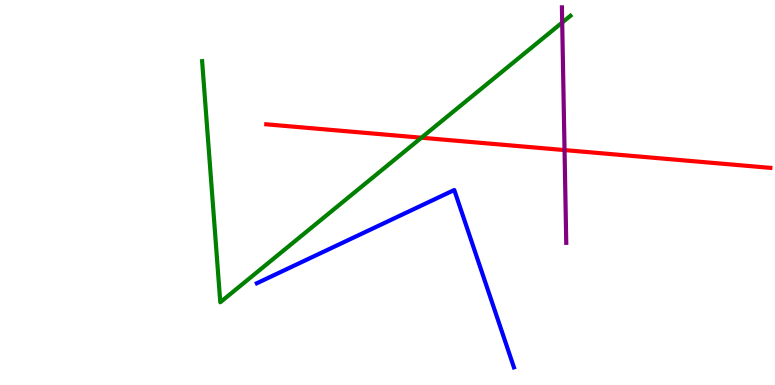[{'lines': ['blue', 'red'], 'intersections': []}, {'lines': ['green', 'red'], 'intersections': [{'x': 5.44, 'y': 6.42}]}, {'lines': ['purple', 'red'], 'intersections': [{'x': 7.28, 'y': 6.1}]}, {'lines': ['blue', 'green'], 'intersections': []}, {'lines': ['blue', 'purple'], 'intersections': []}, {'lines': ['green', 'purple'], 'intersections': [{'x': 7.25, 'y': 9.41}]}]